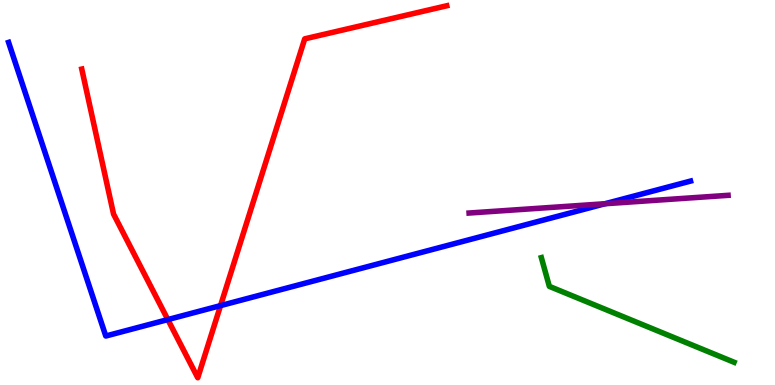[{'lines': ['blue', 'red'], 'intersections': [{'x': 2.17, 'y': 1.7}, {'x': 2.85, 'y': 2.06}]}, {'lines': ['green', 'red'], 'intersections': []}, {'lines': ['purple', 'red'], 'intersections': []}, {'lines': ['blue', 'green'], 'intersections': []}, {'lines': ['blue', 'purple'], 'intersections': [{'x': 7.81, 'y': 4.71}]}, {'lines': ['green', 'purple'], 'intersections': []}]